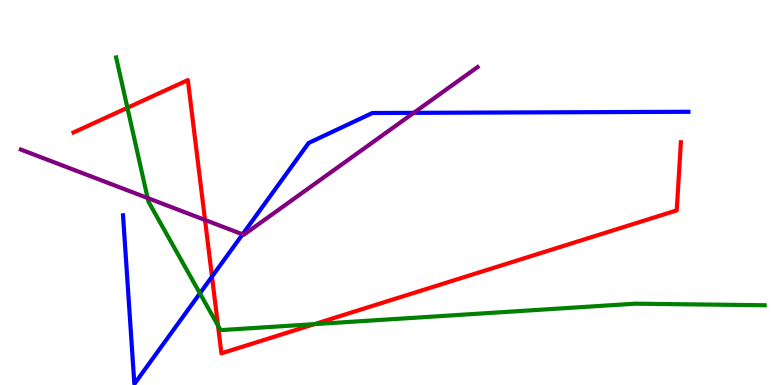[{'lines': ['blue', 'red'], 'intersections': [{'x': 2.74, 'y': 2.81}]}, {'lines': ['green', 'red'], 'intersections': [{'x': 1.64, 'y': 7.2}, {'x': 2.81, 'y': 1.55}, {'x': 4.06, 'y': 1.58}]}, {'lines': ['purple', 'red'], 'intersections': [{'x': 2.65, 'y': 4.29}]}, {'lines': ['blue', 'green'], 'intersections': [{'x': 2.58, 'y': 2.38}]}, {'lines': ['blue', 'purple'], 'intersections': [{'x': 3.13, 'y': 3.91}, {'x': 5.34, 'y': 7.07}]}, {'lines': ['green', 'purple'], 'intersections': [{'x': 1.9, 'y': 4.86}]}]